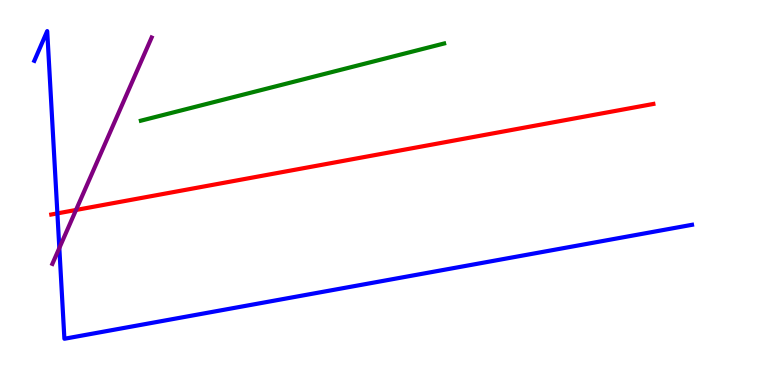[{'lines': ['blue', 'red'], 'intersections': [{'x': 0.741, 'y': 4.46}]}, {'lines': ['green', 'red'], 'intersections': []}, {'lines': ['purple', 'red'], 'intersections': [{'x': 0.981, 'y': 4.55}]}, {'lines': ['blue', 'green'], 'intersections': []}, {'lines': ['blue', 'purple'], 'intersections': [{'x': 0.766, 'y': 3.56}]}, {'lines': ['green', 'purple'], 'intersections': []}]